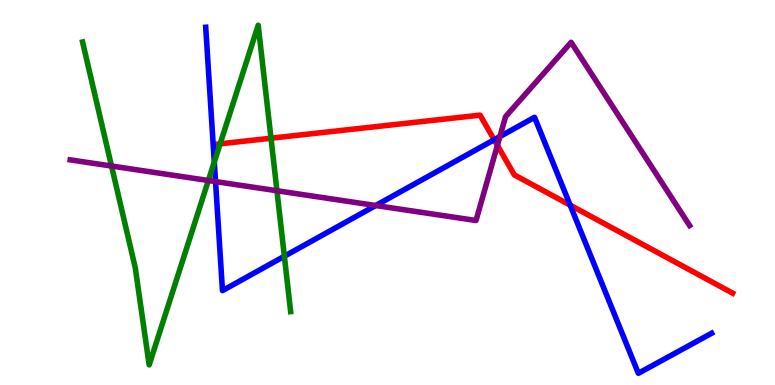[{'lines': ['blue', 'red'], 'intersections': [{'x': 6.38, 'y': 6.37}, {'x': 7.36, 'y': 4.67}]}, {'lines': ['green', 'red'], 'intersections': [{'x': 2.84, 'y': 6.26}, {'x': 3.5, 'y': 6.41}]}, {'lines': ['purple', 'red'], 'intersections': [{'x': 6.42, 'y': 6.22}]}, {'lines': ['blue', 'green'], 'intersections': [{'x': 2.77, 'y': 5.79}, {'x': 3.67, 'y': 3.34}]}, {'lines': ['blue', 'purple'], 'intersections': [{'x': 2.78, 'y': 5.28}, {'x': 4.85, 'y': 4.66}, {'x': 6.45, 'y': 6.45}]}, {'lines': ['green', 'purple'], 'intersections': [{'x': 1.44, 'y': 5.69}, {'x': 2.69, 'y': 5.31}, {'x': 3.57, 'y': 5.05}]}]